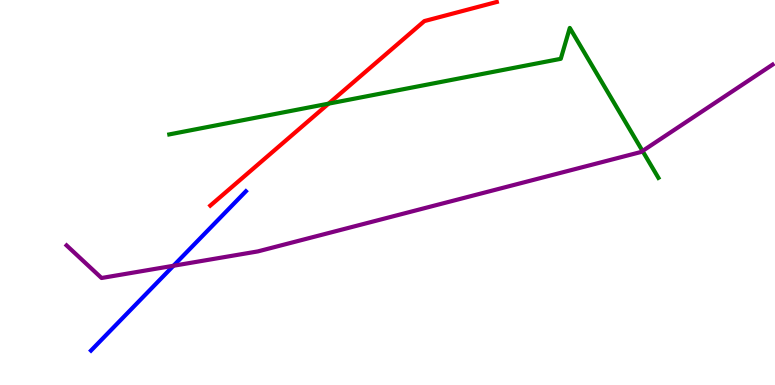[{'lines': ['blue', 'red'], 'intersections': []}, {'lines': ['green', 'red'], 'intersections': [{'x': 4.24, 'y': 7.31}]}, {'lines': ['purple', 'red'], 'intersections': []}, {'lines': ['blue', 'green'], 'intersections': []}, {'lines': ['blue', 'purple'], 'intersections': [{'x': 2.24, 'y': 3.1}]}, {'lines': ['green', 'purple'], 'intersections': [{'x': 8.29, 'y': 6.08}]}]